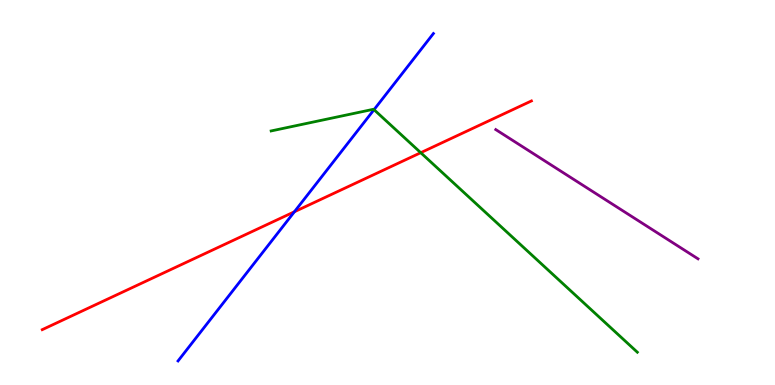[{'lines': ['blue', 'red'], 'intersections': [{'x': 3.8, 'y': 4.5}]}, {'lines': ['green', 'red'], 'intersections': [{'x': 5.43, 'y': 6.03}]}, {'lines': ['purple', 'red'], 'intersections': []}, {'lines': ['blue', 'green'], 'intersections': [{'x': 4.83, 'y': 7.15}]}, {'lines': ['blue', 'purple'], 'intersections': []}, {'lines': ['green', 'purple'], 'intersections': []}]